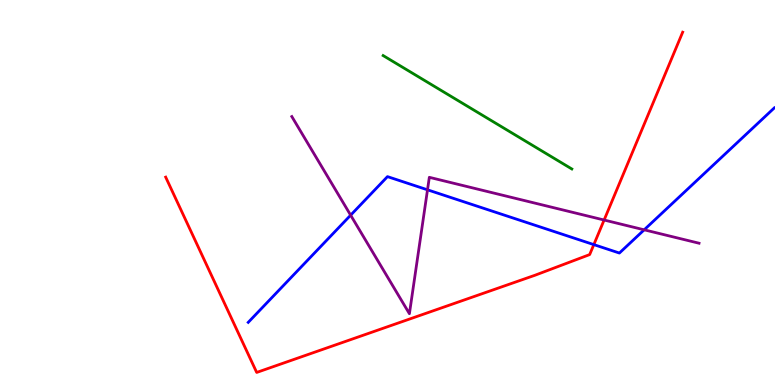[{'lines': ['blue', 'red'], 'intersections': [{'x': 7.66, 'y': 3.65}]}, {'lines': ['green', 'red'], 'intersections': []}, {'lines': ['purple', 'red'], 'intersections': [{'x': 7.8, 'y': 4.29}]}, {'lines': ['blue', 'green'], 'intersections': []}, {'lines': ['blue', 'purple'], 'intersections': [{'x': 4.52, 'y': 4.41}, {'x': 5.52, 'y': 5.07}, {'x': 8.31, 'y': 4.03}]}, {'lines': ['green', 'purple'], 'intersections': []}]